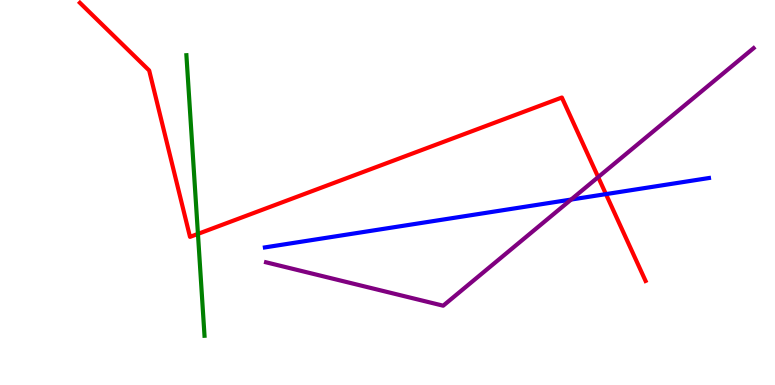[{'lines': ['blue', 'red'], 'intersections': [{'x': 7.82, 'y': 4.96}]}, {'lines': ['green', 'red'], 'intersections': [{'x': 2.55, 'y': 3.92}]}, {'lines': ['purple', 'red'], 'intersections': [{'x': 7.72, 'y': 5.4}]}, {'lines': ['blue', 'green'], 'intersections': []}, {'lines': ['blue', 'purple'], 'intersections': [{'x': 7.37, 'y': 4.82}]}, {'lines': ['green', 'purple'], 'intersections': []}]